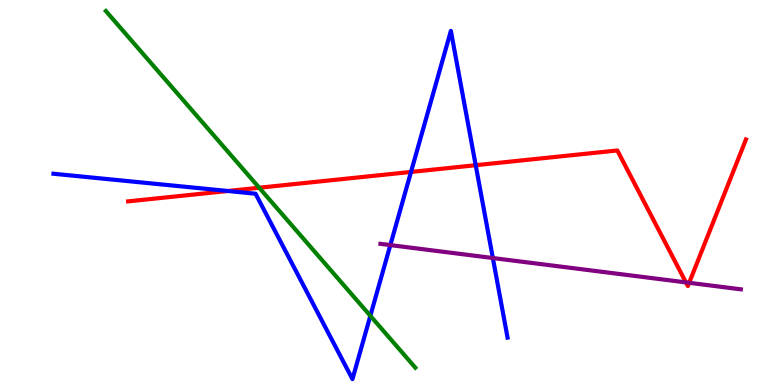[{'lines': ['blue', 'red'], 'intersections': [{'x': 2.94, 'y': 5.04}, {'x': 5.3, 'y': 5.53}, {'x': 6.14, 'y': 5.71}]}, {'lines': ['green', 'red'], 'intersections': [{'x': 3.34, 'y': 5.12}]}, {'lines': ['purple', 'red'], 'intersections': [{'x': 8.85, 'y': 2.67}, {'x': 8.89, 'y': 2.65}]}, {'lines': ['blue', 'green'], 'intersections': [{'x': 4.78, 'y': 1.8}]}, {'lines': ['blue', 'purple'], 'intersections': [{'x': 5.04, 'y': 3.63}, {'x': 6.36, 'y': 3.3}]}, {'lines': ['green', 'purple'], 'intersections': []}]